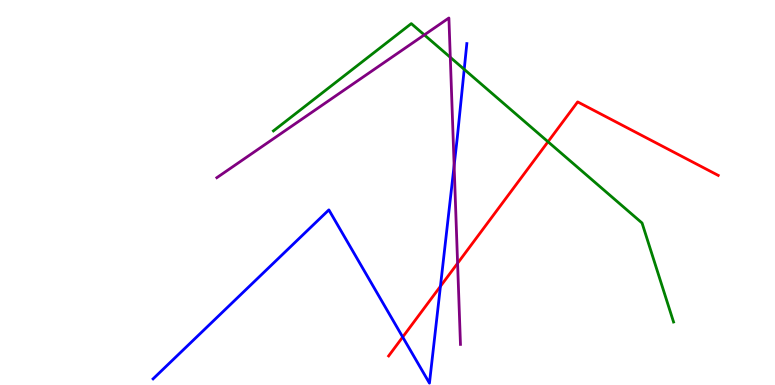[{'lines': ['blue', 'red'], 'intersections': [{'x': 5.2, 'y': 1.25}, {'x': 5.68, 'y': 2.56}]}, {'lines': ['green', 'red'], 'intersections': [{'x': 7.07, 'y': 6.32}]}, {'lines': ['purple', 'red'], 'intersections': [{'x': 5.9, 'y': 3.16}]}, {'lines': ['blue', 'green'], 'intersections': [{'x': 5.99, 'y': 8.2}]}, {'lines': ['blue', 'purple'], 'intersections': [{'x': 5.86, 'y': 5.7}]}, {'lines': ['green', 'purple'], 'intersections': [{'x': 5.48, 'y': 9.09}, {'x': 5.81, 'y': 8.51}]}]